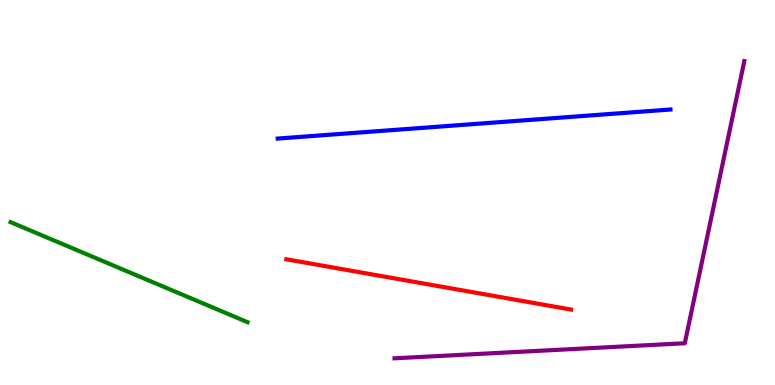[{'lines': ['blue', 'red'], 'intersections': []}, {'lines': ['green', 'red'], 'intersections': []}, {'lines': ['purple', 'red'], 'intersections': []}, {'lines': ['blue', 'green'], 'intersections': []}, {'lines': ['blue', 'purple'], 'intersections': []}, {'lines': ['green', 'purple'], 'intersections': []}]